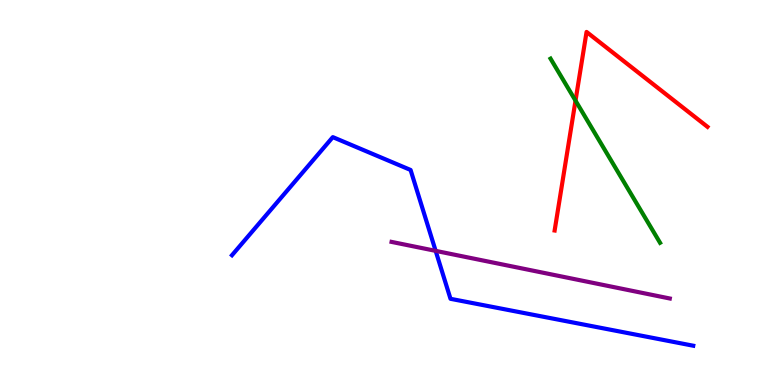[{'lines': ['blue', 'red'], 'intersections': []}, {'lines': ['green', 'red'], 'intersections': [{'x': 7.43, 'y': 7.39}]}, {'lines': ['purple', 'red'], 'intersections': []}, {'lines': ['blue', 'green'], 'intersections': []}, {'lines': ['blue', 'purple'], 'intersections': [{'x': 5.62, 'y': 3.48}]}, {'lines': ['green', 'purple'], 'intersections': []}]